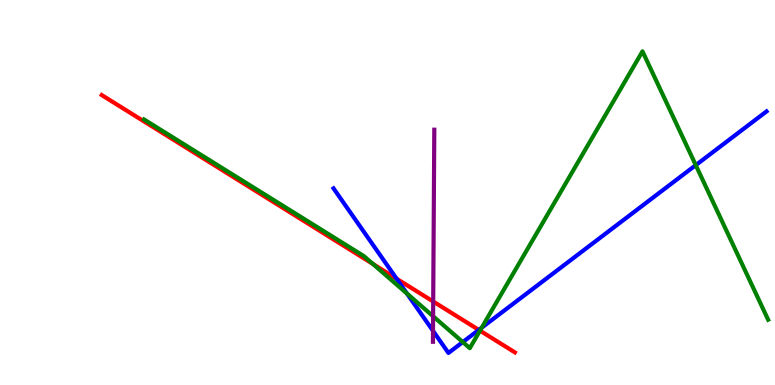[{'lines': ['blue', 'red'], 'intersections': [{'x': 5.12, 'y': 2.76}, {'x': 6.18, 'y': 1.43}]}, {'lines': ['green', 'red'], 'intersections': [{'x': 4.81, 'y': 3.14}, {'x': 6.19, 'y': 1.41}]}, {'lines': ['purple', 'red'], 'intersections': [{'x': 5.59, 'y': 2.17}]}, {'lines': ['blue', 'green'], 'intersections': [{'x': 5.25, 'y': 2.38}, {'x': 5.97, 'y': 1.12}, {'x': 6.22, 'y': 1.49}, {'x': 8.98, 'y': 5.71}]}, {'lines': ['blue', 'purple'], 'intersections': [{'x': 5.59, 'y': 1.41}]}, {'lines': ['green', 'purple'], 'intersections': [{'x': 5.59, 'y': 1.79}]}]